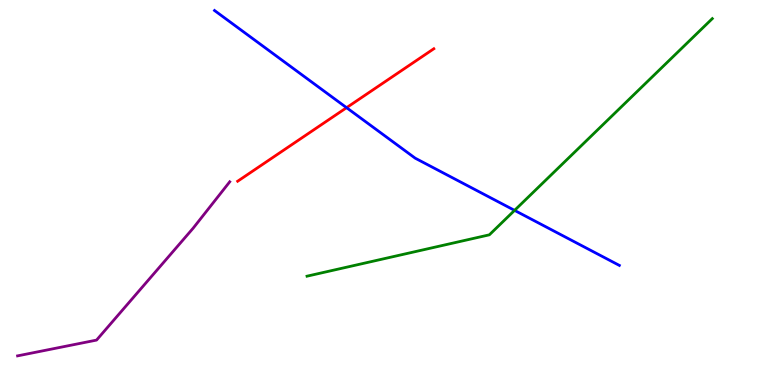[{'lines': ['blue', 'red'], 'intersections': [{'x': 4.47, 'y': 7.2}]}, {'lines': ['green', 'red'], 'intersections': []}, {'lines': ['purple', 'red'], 'intersections': []}, {'lines': ['blue', 'green'], 'intersections': [{'x': 6.64, 'y': 4.54}]}, {'lines': ['blue', 'purple'], 'intersections': []}, {'lines': ['green', 'purple'], 'intersections': []}]